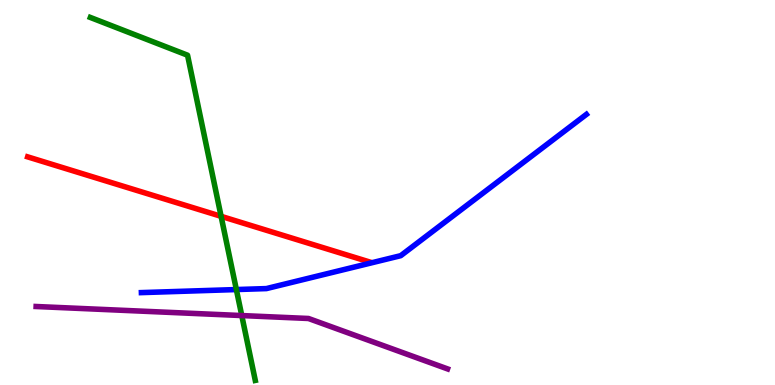[{'lines': ['blue', 'red'], 'intersections': []}, {'lines': ['green', 'red'], 'intersections': [{'x': 2.85, 'y': 4.38}]}, {'lines': ['purple', 'red'], 'intersections': []}, {'lines': ['blue', 'green'], 'intersections': [{'x': 3.05, 'y': 2.48}]}, {'lines': ['blue', 'purple'], 'intersections': []}, {'lines': ['green', 'purple'], 'intersections': [{'x': 3.12, 'y': 1.8}]}]